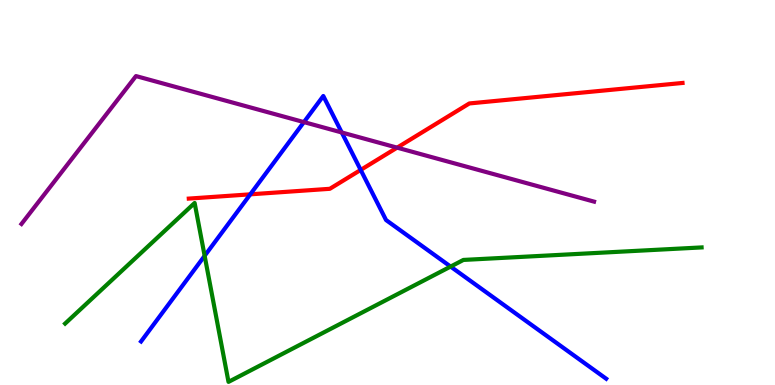[{'lines': ['blue', 'red'], 'intersections': [{'x': 3.23, 'y': 4.95}, {'x': 4.65, 'y': 5.59}]}, {'lines': ['green', 'red'], 'intersections': []}, {'lines': ['purple', 'red'], 'intersections': [{'x': 5.12, 'y': 6.17}]}, {'lines': ['blue', 'green'], 'intersections': [{'x': 2.64, 'y': 3.36}, {'x': 5.81, 'y': 3.08}]}, {'lines': ['blue', 'purple'], 'intersections': [{'x': 3.92, 'y': 6.83}, {'x': 4.41, 'y': 6.56}]}, {'lines': ['green', 'purple'], 'intersections': []}]